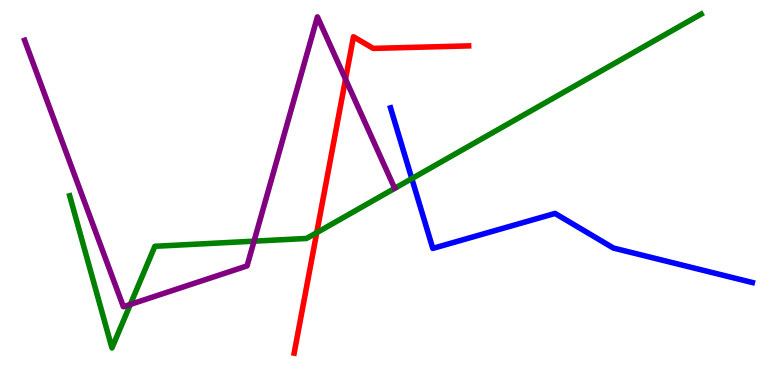[{'lines': ['blue', 'red'], 'intersections': []}, {'lines': ['green', 'red'], 'intersections': [{'x': 4.09, 'y': 3.96}]}, {'lines': ['purple', 'red'], 'intersections': [{'x': 4.46, 'y': 7.94}]}, {'lines': ['blue', 'green'], 'intersections': [{'x': 5.31, 'y': 5.36}]}, {'lines': ['blue', 'purple'], 'intersections': []}, {'lines': ['green', 'purple'], 'intersections': [{'x': 1.68, 'y': 2.09}, {'x': 3.28, 'y': 3.74}]}]